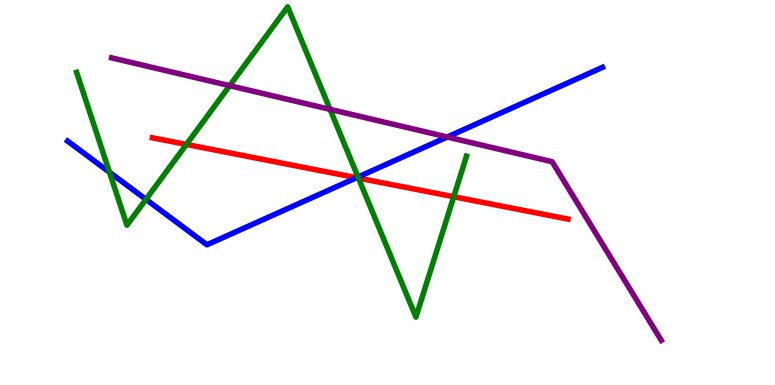[{'lines': ['blue', 'red'], 'intersections': [{'x': 4.6, 'y': 5.38}]}, {'lines': ['green', 'red'], 'intersections': [{'x': 2.41, 'y': 6.25}, {'x': 4.63, 'y': 5.37}, {'x': 5.85, 'y': 4.89}]}, {'lines': ['purple', 'red'], 'intersections': []}, {'lines': ['blue', 'green'], 'intersections': [{'x': 1.41, 'y': 5.53}, {'x': 1.88, 'y': 4.82}, {'x': 4.62, 'y': 5.4}]}, {'lines': ['blue', 'purple'], 'intersections': [{'x': 5.77, 'y': 6.44}]}, {'lines': ['green', 'purple'], 'intersections': [{'x': 2.96, 'y': 7.77}, {'x': 4.26, 'y': 7.16}]}]